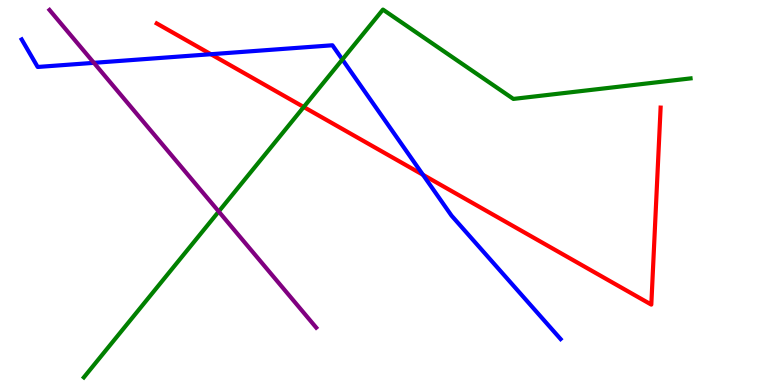[{'lines': ['blue', 'red'], 'intersections': [{'x': 2.72, 'y': 8.59}, {'x': 5.46, 'y': 5.46}]}, {'lines': ['green', 'red'], 'intersections': [{'x': 3.92, 'y': 7.22}]}, {'lines': ['purple', 'red'], 'intersections': []}, {'lines': ['blue', 'green'], 'intersections': [{'x': 4.42, 'y': 8.45}]}, {'lines': ['blue', 'purple'], 'intersections': [{'x': 1.21, 'y': 8.37}]}, {'lines': ['green', 'purple'], 'intersections': [{'x': 2.82, 'y': 4.51}]}]